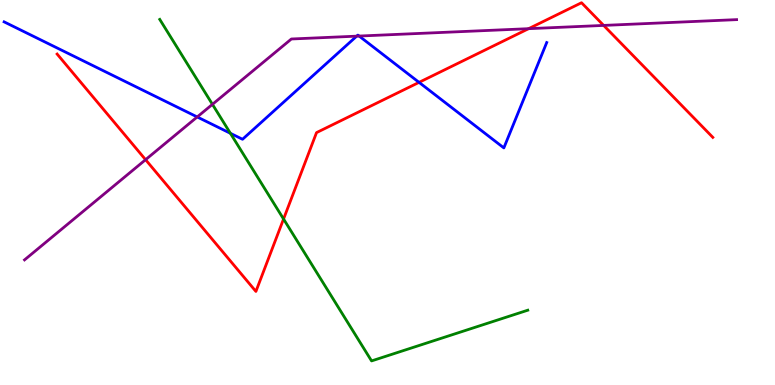[{'lines': ['blue', 'red'], 'intersections': [{'x': 5.41, 'y': 7.86}]}, {'lines': ['green', 'red'], 'intersections': [{'x': 3.66, 'y': 4.31}]}, {'lines': ['purple', 'red'], 'intersections': [{'x': 1.88, 'y': 5.85}, {'x': 6.82, 'y': 9.26}, {'x': 7.79, 'y': 9.34}]}, {'lines': ['blue', 'green'], 'intersections': [{'x': 2.97, 'y': 6.54}]}, {'lines': ['blue', 'purple'], 'intersections': [{'x': 2.54, 'y': 6.96}, {'x': 4.6, 'y': 9.06}, {'x': 4.63, 'y': 9.06}]}, {'lines': ['green', 'purple'], 'intersections': [{'x': 2.74, 'y': 7.29}]}]